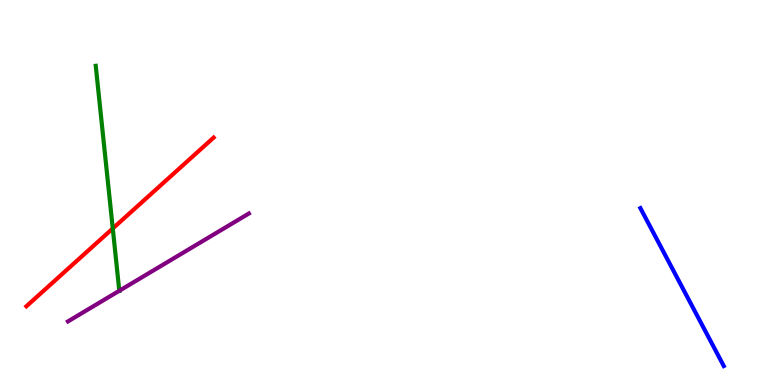[{'lines': ['blue', 'red'], 'intersections': []}, {'lines': ['green', 'red'], 'intersections': [{'x': 1.46, 'y': 4.07}]}, {'lines': ['purple', 'red'], 'intersections': []}, {'lines': ['blue', 'green'], 'intersections': []}, {'lines': ['blue', 'purple'], 'intersections': []}, {'lines': ['green', 'purple'], 'intersections': [{'x': 1.54, 'y': 2.45}]}]